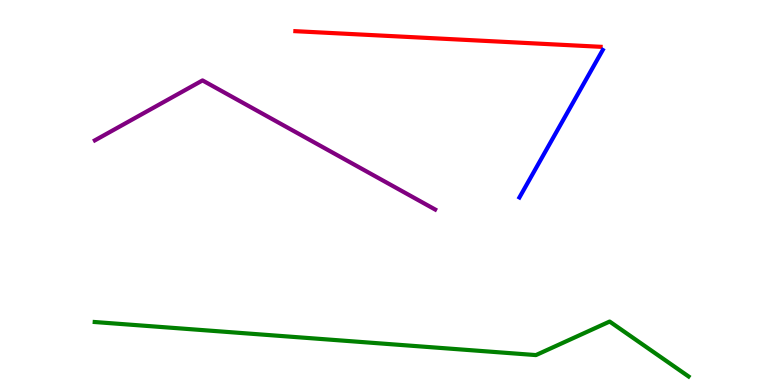[{'lines': ['blue', 'red'], 'intersections': []}, {'lines': ['green', 'red'], 'intersections': []}, {'lines': ['purple', 'red'], 'intersections': []}, {'lines': ['blue', 'green'], 'intersections': []}, {'lines': ['blue', 'purple'], 'intersections': []}, {'lines': ['green', 'purple'], 'intersections': []}]